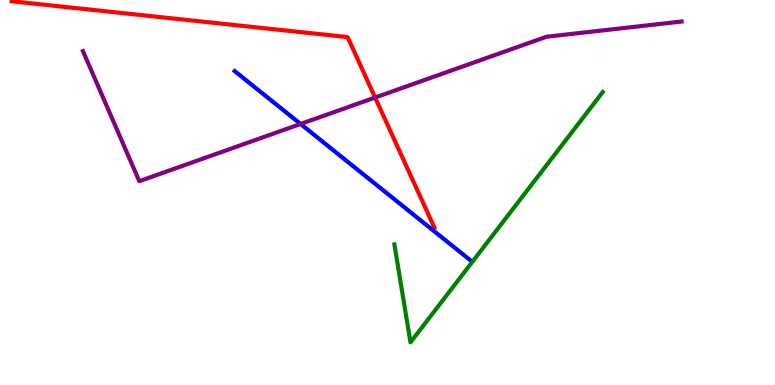[{'lines': ['blue', 'red'], 'intersections': []}, {'lines': ['green', 'red'], 'intersections': []}, {'lines': ['purple', 'red'], 'intersections': [{'x': 4.84, 'y': 7.47}]}, {'lines': ['blue', 'green'], 'intersections': []}, {'lines': ['blue', 'purple'], 'intersections': [{'x': 3.88, 'y': 6.78}]}, {'lines': ['green', 'purple'], 'intersections': []}]